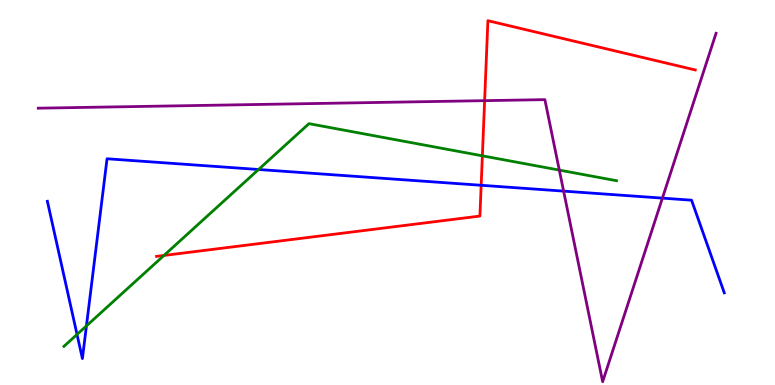[{'lines': ['blue', 'red'], 'intersections': [{'x': 6.21, 'y': 5.19}]}, {'lines': ['green', 'red'], 'intersections': [{'x': 2.12, 'y': 3.37}, {'x': 6.22, 'y': 5.95}]}, {'lines': ['purple', 'red'], 'intersections': [{'x': 6.25, 'y': 7.39}]}, {'lines': ['blue', 'green'], 'intersections': [{'x': 0.994, 'y': 1.31}, {'x': 1.12, 'y': 1.54}, {'x': 3.34, 'y': 5.6}]}, {'lines': ['blue', 'purple'], 'intersections': [{'x': 7.27, 'y': 5.04}, {'x': 8.55, 'y': 4.85}]}, {'lines': ['green', 'purple'], 'intersections': [{'x': 7.22, 'y': 5.58}]}]